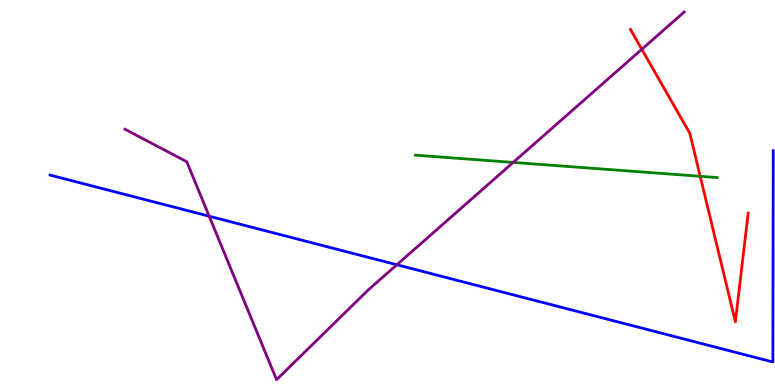[{'lines': ['blue', 'red'], 'intersections': []}, {'lines': ['green', 'red'], 'intersections': [{'x': 9.03, 'y': 5.42}]}, {'lines': ['purple', 'red'], 'intersections': [{'x': 8.28, 'y': 8.72}]}, {'lines': ['blue', 'green'], 'intersections': []}, {'lines': ['blue', 'purple'], 'intersections': [{'x': 2.7, 'y': 4.38}, {'x': 5.12, 'y': 3.12}]}, {'lines': ['green', 'purple'], 'intersections': [{'x': 6.62, 'y': 5.78}]}]